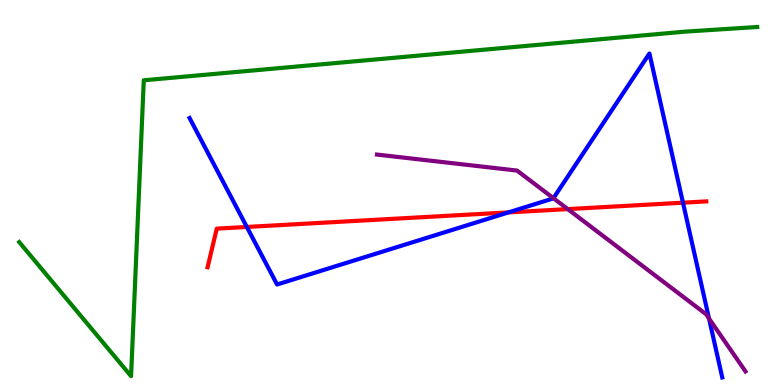[{'lines': ['blue', 'red'], 'intersections': [{'x': 3.18, 'y': 4.11}, {'x': 6.56, 'y': 4.48}, {'x': 8.81, 'y': 4.74}]}, {'lines': ['green', 'red'], 'intersections': []}, {'lines': ['purple', 'red'], 'intersections': [{'x': 7.33, 'y': 4.57}]}, {'lines': ['blue', 'green'], 'intersections': []}, {'lines': ['blue', 'purple'], 'intersections': [{'x': 7.14, 'y': 4.85}, {'x': 9.15, 'y': 1.73}]}, {'lines': ['green', 'purple'], 'intersections': []}]